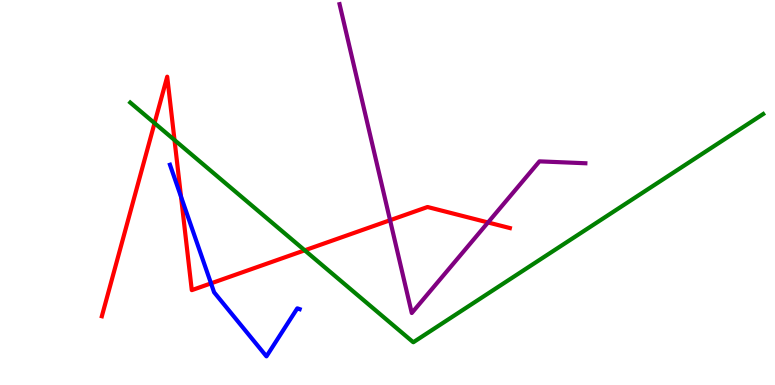[{'lines': ['blue', 'red'], 'intersections': [{'x': 2.34, 'y': 4.89}, {'x': 2.72, 'y': 2.64}]}, {'lines': ['green', 'red'], 'intersections': [{'x': 1.99, 'y': 6.8}, {'x': 2.25, 'y': 6.36}, {'x': 3.93, 'y': 3.5}]}, {'lines': ['purple', 'red'], 'intersections': [{'x': 5.03, 'y': 4.28}, {'x': 6.3, 'y': 4.22}]}, {'lines': ['blue', 'green'], 'intersections': []}, {'lines': ['blue', 'purple'], 'intersections': []}, {'lines': ['green', 'purple'], 'intersections': []}]